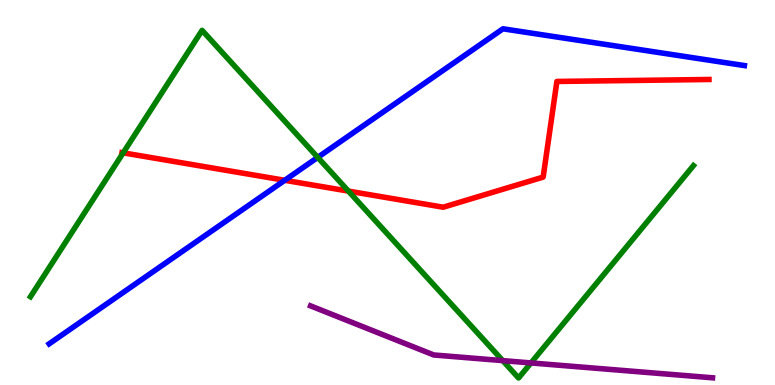[{'lines': ['blue', 'red'], 'intersections': [{'x': 3.67, 'y': 5.32}]}, {'lines': ['green', 'red'], 'intersections': [{'x': 1.59, 'y': 6.03}, {'x': 4.5, 'y': 5.04}]}, {'lines': ['purple', 'red'], 'intersections': []}, {'lines': ['blue', 'green'], 'intersections': [{'x': 4.1, 'y': 5.91}]}, {'lines': ['blue', 'purple'], 'intersections': []}, {'lines': ['green', 'purple'], 'intersections': [{'x': 6.49, 'y': 0.633}, {'x': 6.85, 'y': 0.573}]}]